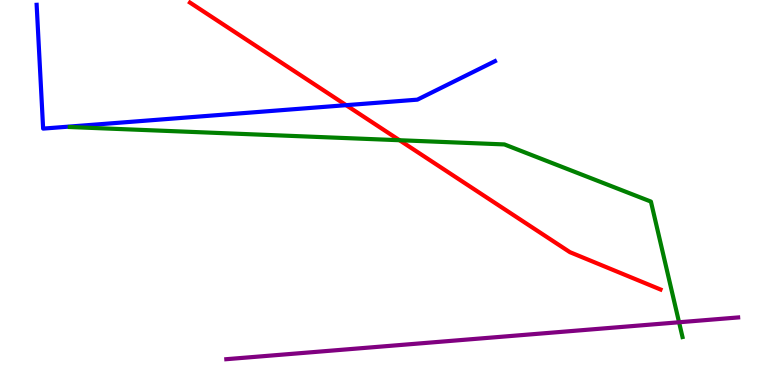[{'lines': ['blue', 'red'], 'intersections': [{'x': 4.47, 'y': 7.27}]}, {'lines': ['green', 'red'], 'intersections': [{'x': 5.15, 'y': 6.36}]}, {'lines': ['purple', 'red'], 'intersections': []}, {'lines': ['blue', 'green'], 'intersections': []}, {'lines': ['blue', 'purple'], 'intersections': []}, {'lines': ['green', 'purple'], 'intersections': [{'x': 8.76, 'y': 1.63}]}]